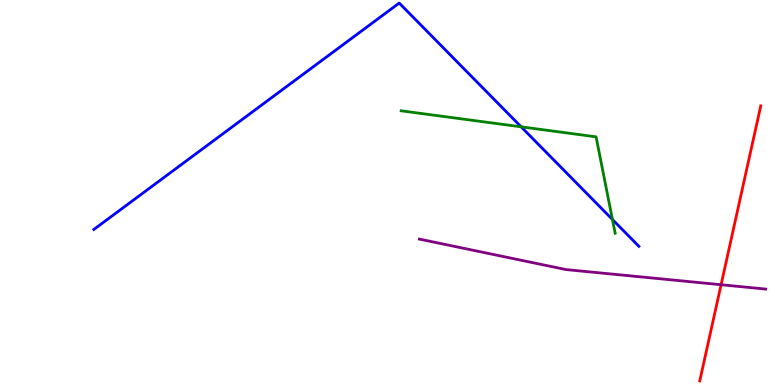[{'lines': ['blue', 'red'], 'intersections': []}, {'lines': ['green', 'red'], 'intersections': []}, {'lines': ['purple', 'red'], 'intersections': [{'x': 9.3, 'y': 2.6}]}, {'lines': ['blue', 'green'], 'intersections': [{'x': 6.72, 'y': 6.71}, {'x': 7.9, 'y': 4.3}]}, {'lines': ['blue', 'purple'], 'intersections': []}, {'lines': ['green', 'purple'], 'intersections': []}]